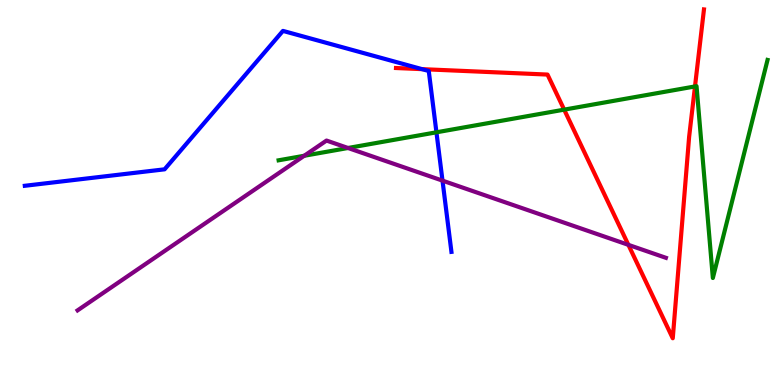[{'lines': ['blue', 'red'], 'intersections': [{'x': 5.45, 'y': 8.2}]}, {'lines': ['green', 'red'], 'intersections': [{'x': 7.28, 'y': 7.15}, {'x': 8.97, 'y': 7.75}]}, {'lines': ['purple', 'red'], 'intersections': [{'x': 8.11, 'y': 3.64}]}, {'lines': ['blue', 'green'], 'intersections': [{'x': 5.63, 'y': 6.56}]}, {'lines': ['blue', 'purple'], 'intersections': [{'x': 5.71, 'y': 5.31}]}, {'lines': ['green', 'purple'], 'intersections': [{'x': 3.93, 'y': 5.95}, {'x': 4.49, 'y': 6.16}]}]